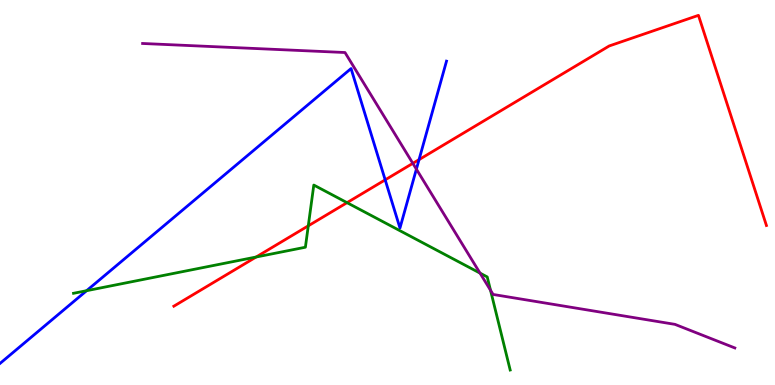[{'lines': ['blue', 'red'], 'intersections': [{'x': 4.97, 'y': 5.33}, {'x': 5.41, 'y': 5.85}]}, {'lines': ['green', 'red'], 'intersections': [{'x': 3.3, 'y': 3.32}, {'x': 3.98, 'y': 4.13}, {'x': 4.48, 'y': 4.74}]}, {'lines': ['purple', 'red'], 'intersections': [{'x': 5.33, 'y': 5.76}]}, {'lines': ['blue', 'green'], 'intersections': [{'x': 1.12, 'y': 2.45}]}, {'lines': ['blue', 'purple'], 'intersections': [{'x': 5.37, 'y': 5.61}]}, {'lines': ['green', 'purple'], 'intersections': [{'x': 6.19, 'y': 2.91}, {'x': 6.33, 'y': 2.46}]}]